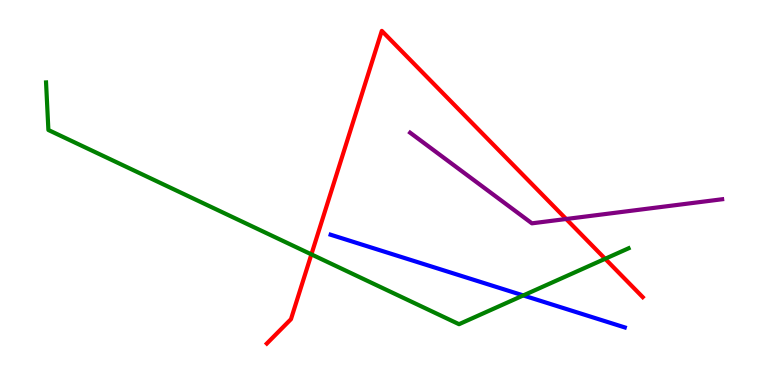[{'lines': ['blue', 'red'], 'intersections': []}, {'lines': ['green', 'red'], 'intersections': [{'x': 4.02, 'y': 3.39}, {'x': 7.81, 'y': 3.28}]}, {'lines': ['purple', 'red'], 'intersections': [{'x': 7.31, 'y': 4.31}]}, {'lines': ['blue', 'green'], 'intersections': [{'x': 6.75, 'y': 2.33}]}, {'lines': ['blue', 'purple'], 'intersections': []}, {'lines': ['green', 'purple'], 'intersections': []}]